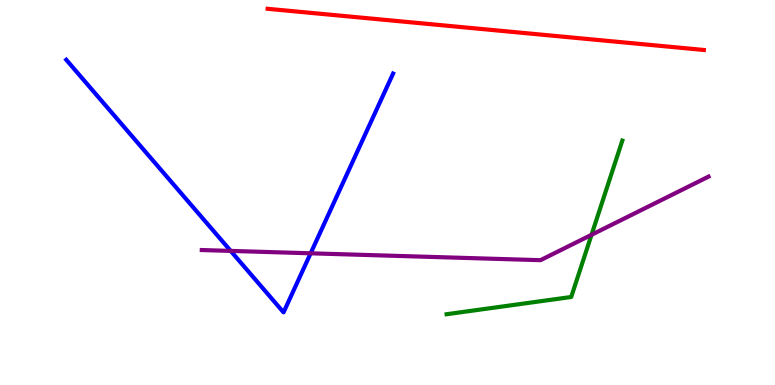[{'lines': ['blue', 'red'], 'intersections': []}, {'lines': ['green', 'red'], 'intersections': []}, {'lines': ['purple', 'red'], 'intersections': []}, {'lines': ['blue', 'green'], 'intersections': []}, {'lines': ['blue', 'purple'], 'intersections': [{'x': 2.98, 'y': 3.48}, {'x': 4.01, 'y': 3.42}]}, {'lines': ['green', 'purple'], 'intersections': [{'x': 7.63, 'y': 3.9}]}]